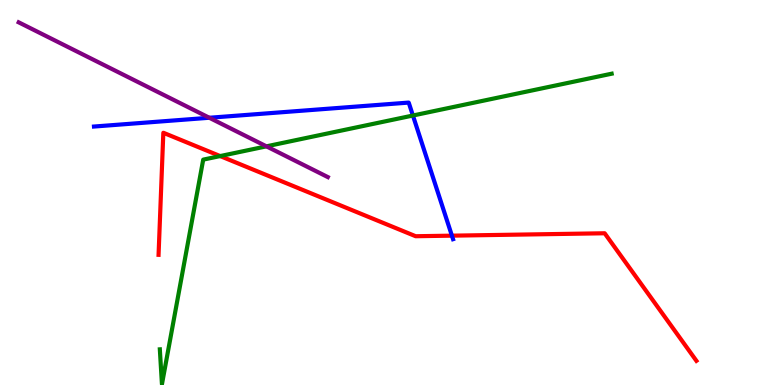[{'lines': ['blue', 'red'], 'intersections': [{'x': 5.83, 'y': 3.88}]}, {'lines': ['green', 'red'], 'intersections': [{'x': 2.84, 'y': 5.95}]}, {'lines': ['purple', 'red'], 'intersections': []}, {'lines': ['blue', 'green'], 'intersections': [{'x': 5.33, 'y': 7.0}]}, {'lines': ['blue', 'purple'], 'intersections': [{'x': 2.7, 'y': 6.94}]}, {'lines': ['green', 'purple'], 'intersections': [{'x': 3.44, 'y': 6.2}]}]